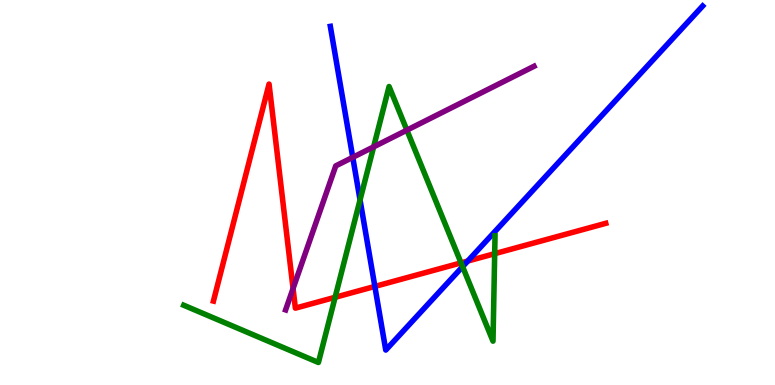[{'lines': ['blue', 'red'], 'intersections': [{'x': 4.84, 'y': 2.56}, {'x': 6.04, 'y': 3.22}]}, {'lines': ['green', 'red'], 'intersections': [{'x': 4.32, 'y': 2.28}, {'x': 5.95, 'y': 3.17}, {'x': 6.38, 'y': 3.41}]}, {'lines': ['purple', 'red'], 'intersections': [{'x': 3.78, 'y': 2.51}]}, {'lines': ['blue', 'green'], 'intersections': [{'x': 4.65, 'y': 4.81}, {'x': 5.97, 'y': 3.07}]}, {'lines': ['blue', 'purple'], 'intersections': [{'x': 4.55, 'y': 5.91}]}, {'lines': ['green', 'purple'], 'intersections': [{'x': 4.82, 'y': 6.19}, {'x': 5.25, 'y': 6.62}]}]